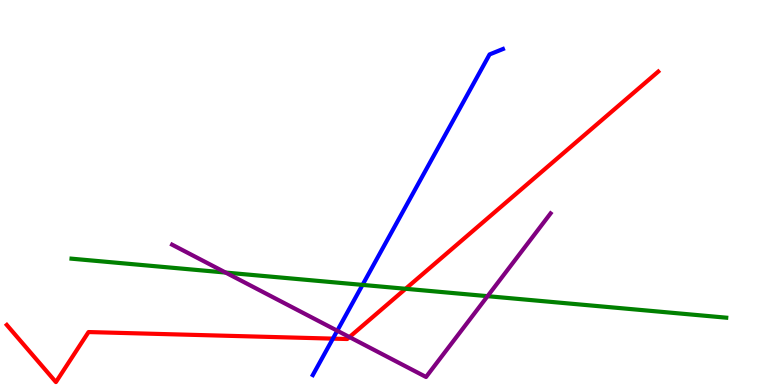[{'lines': ['blue', 'red'], 'intersections': [{'x': 4.3, 'y': 1.2}]}, {'lines': ['green', 'red'], 'intersections': [{'x': 5.23, 'y': 2.5}]}, {'lines': ['purple', 'red'], 'intersections': [{'x': 4.51, 'y': 1.24}]}, {'lines': ['blue', 'green'], 'intersections': [{'x': 4.68, 'y': 2.6}]}, {'lines': ['blue', 'purple'], 'intersections': [{'x': 4.35, 'y': 1.41}]}, {'lines': ['green', 'purple'], 'intersections': [{'x': 2.91, 'y': 2.92}, {'x': 6.29, 'y': 2.31}]}]